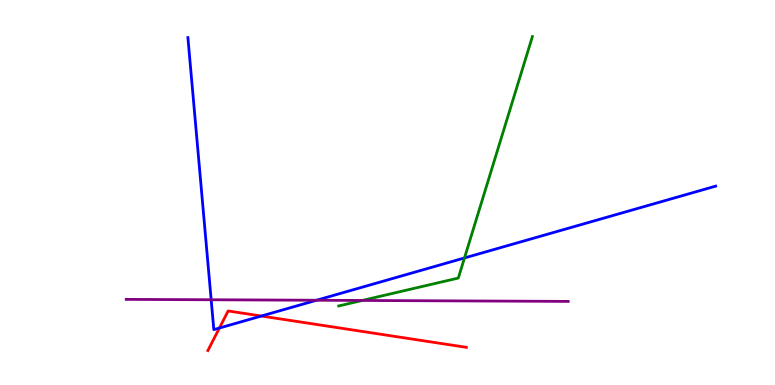[{'lines': ['blue', 'red'], 'intersections': [{'x': 2.83, 'y': 1.48}, {'x': 3.37, 'y': 1.79}]}, {'lines': ['green', 'red'], 'intersections': []}, {'lines': ['purple', 'red'], 'intersections': []}, {'lines': ['blue', 'green'], 'intersections': [{'x': 5.99, 'y': 3.3}]}, {'lines': ['blue', 'purple'], 'intersections': [{'x': 2.72, 'y': 2.21}, {'x': 4.08, 'y': 2.2}]}, {'lines': ['green', 'purple'], 'intersections': [{'x': 4.67, 'y': 2.2}]}]